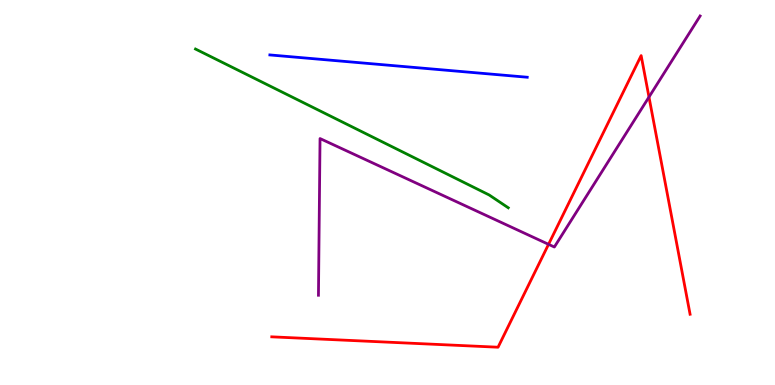[{'lines': ['blue', 'red'], 'intersections': []}, {'lines': ['green', 'red'], 'intersections': []}, {'lines': ['purple', 'red'], 'intersections': [{'x': 7.08, 'y': 3.65}, {'x': 8.37, 'y': 7.48}]}, {'lines': ['blue', 'green'], 'intersections': []}, {'lines': ['blue', 'purple'], 'intersections': []}, {'lines': ['green', 'purple'], 'intersections': []}]